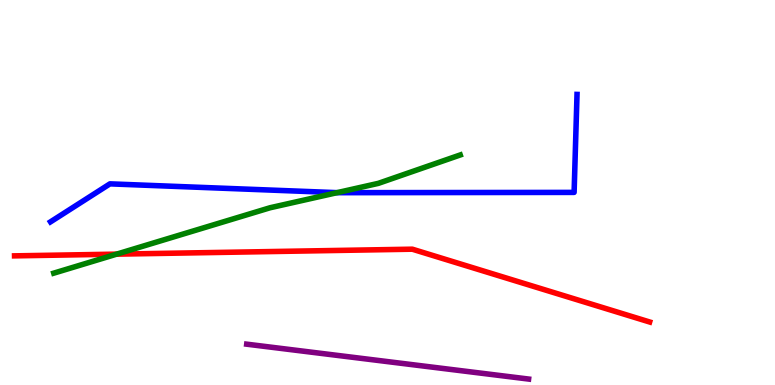[{'lines': ['blue', 'red'], 'intersections': []}, {'lines': ['green', 'red'], 'intersections': [{'x': 1.5, 'y': 3.4}]}, {'lines': ['purple', 'red'], 'intersections': []}, {'lines': ['blue', 'green'], 'intersections': [{'x': 4.35, 'y': 5.0}]}, {'lines': ['blue', 'purple'], 'intersections': []}, {'lines': ['green', 'purple'], 'intersections': []}]